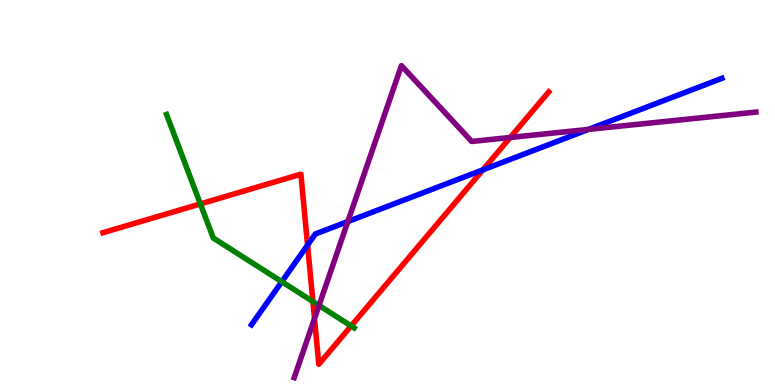[{'lines': ['blue', 'red'], 'intersections': [{'x': 3.97, 'y': 3.64}, {'x': 6.23, 'y': 5.59}]}, {'lines': ['green', 'red'], 'intersections': [{'x': 2.59, 'y': 4.7}, {'x': 4.04, 'y': 2.17}, {'x': 4.53, 'y': 1.53}]}, {'lines': ['purple', 'red'], 'intersections': [{'x': 4.06, 'y': 1.73}, {'x': 6.58, 'y': 6.43}]}, {'lines': ['blue', 'green'], 'intersections': [{'x': 3.64, 'y': 2.68}]}, {'lines': ['blue', 'purple'], 'intersections': [{'x': 4.49, 'y': 4.25}, {'x': 7.59, 'y': 6.64}]}, {'lines': ['green', 'purple'], 'intersections': [{'x': 4.12, 'y': 2.07}]}]